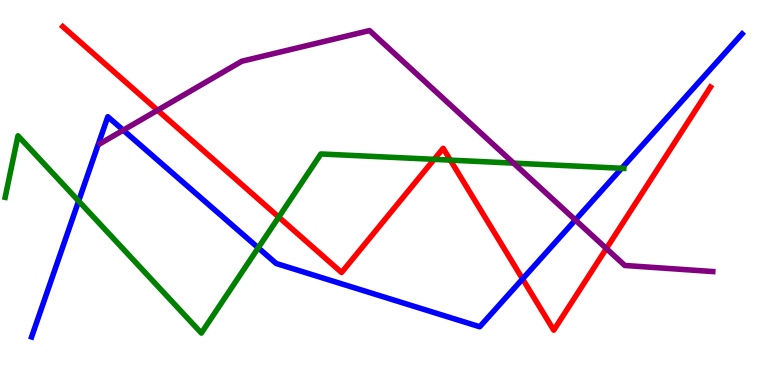[{'lines': ['blue', 'red'], 'intersections': [{'x': 6.74, 'y': 2.76}]}, {'lines': ['green', 'red'], 'intersections': [{'x': 3.6, 'y': 4.36}, {'x': 5.6, 'y': 5.86}, {'x': 5.81, 'y': 5.84}]}, {'lines': ['purple', 'red'], 'intersections': [{'x': 2.03, 'y': 7.14}, {'x': 7.82, 'y': 3.54}]}, {'lines': ['blue', 'green'], 'intersections': [{'x': 1.01, 'y': 4.78}, {'x': 3.33, 'y': 3.56}, {'x': 8.02, 'y': 5.63}]}, {'lines': ['blue', 'purple'], 'intersections': [{'x': 1.59, 'y': 6.62}, {'x': 7.42, 'y': 4.29}]}, {'lines': ['green', 'purple'], 'intersections': [{'x': 6.63, 'y': 5.76}]}]